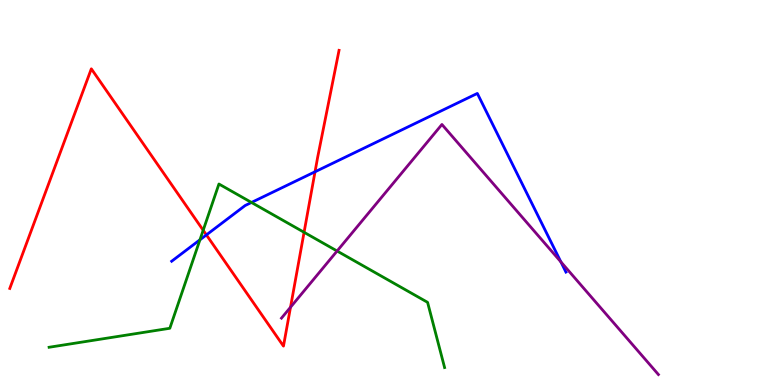[{'lines': ['blue', 'red'], 'intersections': [{'x': 2.66, 'y': 3.9}, {'x': 4.06, 'y': 5.54}]}, {'lines': ['green', 'red'], 'intersections': [{'x': 2.62, 'y': 4.02}, {'x': 3.92, 'y': 3.97}]}, {'lines': ['purple', 'red'], 'intersections': [{'x': 3.75, 'y': 2.02}]}, {'lines': ['blue', 'green'], 'intersections': [{'x': 2.58, 'y': 3.77}, {'x': 3.24, 'y': 4.74}]}, {'lines': ['blue', 'purple'], 'intersections': [{'x': 7.24, 'y': 3.2}]}, {'lines': ['green', 'purple'], 'intersections': [{'x': 4.35, 'y': 3.48}]}]